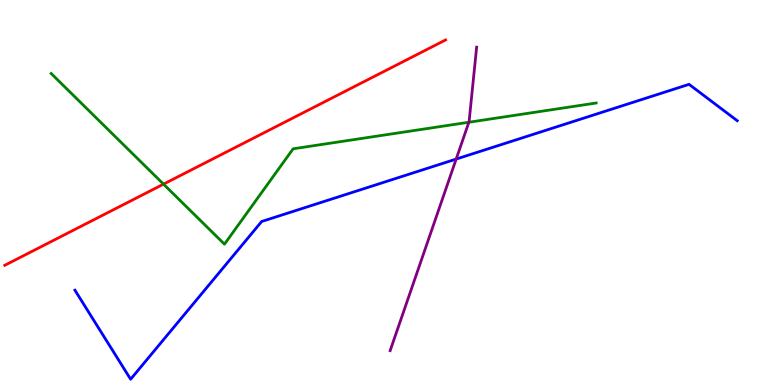[{'lines': ['blue', 'red'], 'intersections': []}, {'lines': ['green', 'red'], 'intersections': [{'x': 2.11, 'y': 5.22}]}, {'lines': ['purple', 'red'], 'intersections': []}, {'lines': ['blue', 'green'], 'intersections': []}, {'lines': ['blue', 'purple'], 'intersections': [{'x': 5.89, 'y': 5.87}]}, {'lines': ['green', 'purple'], 'intersections': [{'x': 6.05, 'y': 6.82}]}]